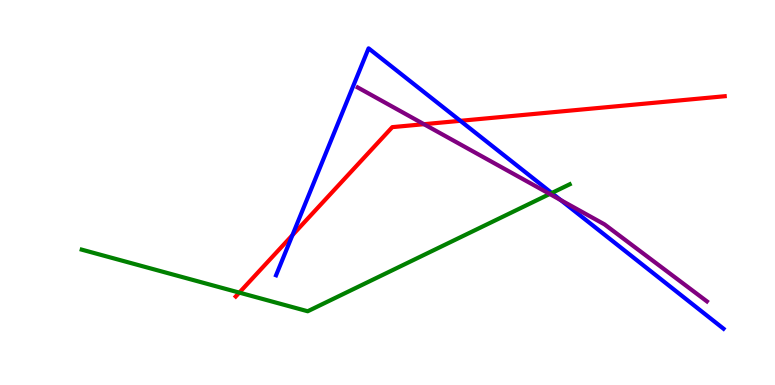[{'lines': ['blue', 'red'], 'intersections': [{'x': 3.77, 'y': 3.89}, {'x': 5.94, 'y': 6.86}]}, {'lines': ['green', 'red'], 'intersections': [{'x': 3.09, 'y': 2.4}]}, {'lines': ['purple', 'red'], 'intersections': [{'x': 5.47, 'y': 6.77}]}, {'lines': ['blue', 'green'], 'intersections': [{'x': 7.12, 'y': 4.99}]}, {'lines': ['blue', 'purple'], 'intersections': [{'x': 7.23, 'y': 4.8}]}, {'lines': ['green', 'purple'], 'intersections': [{'x': 7.09, 'y': 4.96}]}]